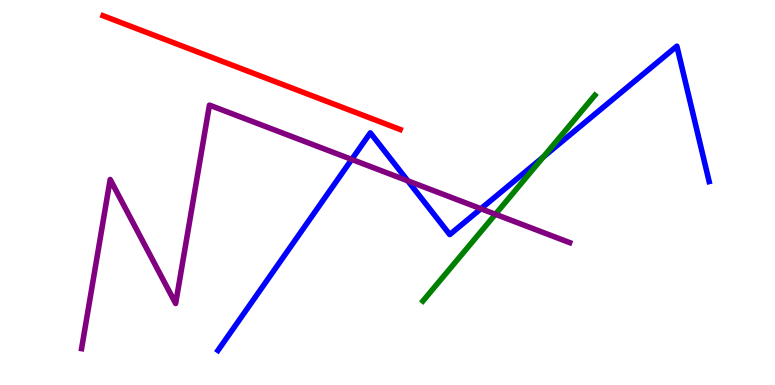[{'lines': ['blue', 'red'], 'intersections': []}, {'lines': ['green', 'red'], 'intersections': []}, {'lines': ['purple', 'red'], 'intersections': []}, {'lines': ['blue', 'green'], 'intersections': [{'x': 7.01, 'y': 5.92}]}, {'lines': ['blue', 'purple'], 'intersections': [{'x': 4.54, 'y': 5.86}, {'x': 5.26, 'y': 5.3}, {'x': 6.21, 'y': 4.58}]}, {'lines': ['green', 'purple'], 'intersections': [{'x': 6.39, 'y': 4.43}]}]